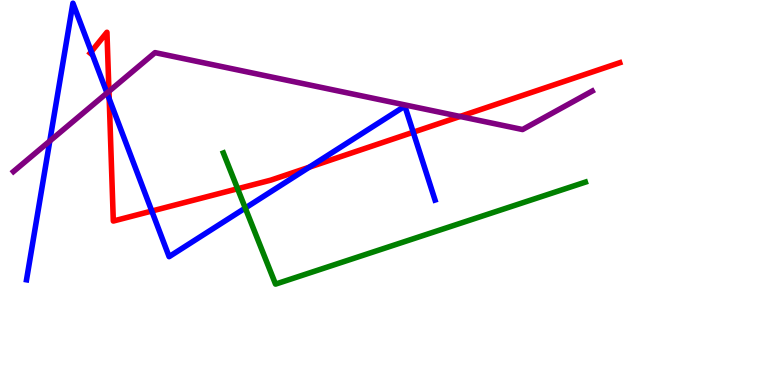[{'lines': ['blue', 'red'], 'intersections': [{'x': 1.18, 'y': 8.66}, {'x': 1.41, 'y': 7.43}, {'x': 1.96, 'y': 4.52}, {'x': 3.99, 'y': 5.66}, {'x': 5.33, 'y': 6.57}]}, {'lines': ['green', 'red'], 'intersections': [{'x': 3.07, 'y': 5.1}]}, {'lines': ['purple', 'red'], 'intersections': [{'x': 1.41, 'y': 7.63}, {'x': 5.94, 'y': 6.98}]}, {'lines': ['blue', 'green'], 'intersections': [{'x': 3.16, 'y': 4.6}]}, {'lines': ['blue', 'purple'], 'intersections': [{'x': 0.643, 'y': 6.34}, {'x': 1.38, 'y': 7.58}]}, {'lines': ['green', 'purple'], 'intersections': []}]